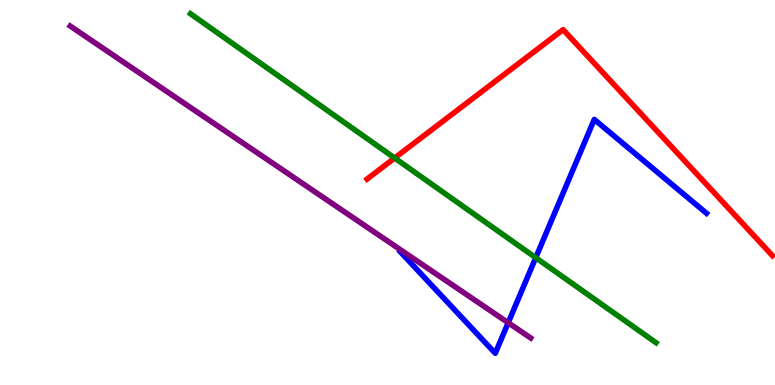[{'lines': ['blue', 'red'], 'intersections': []}, {'lines': ['green', 'red'], 'intersections': [{'x': 5.09, 'y': 5.9}]}, {'lines': ['purple', 'red'], 'intersections': []}, {'lines': ['blue', 'green'], 'intersections': [{'x': 6.91, 'y': 3.31}]}, {'lines': ['blue', 'purple'], 'intersections': [{'x': 6.56, 'y': 1.62}]}, {'lines': ['green', 'purple'], 'intersections': []}]